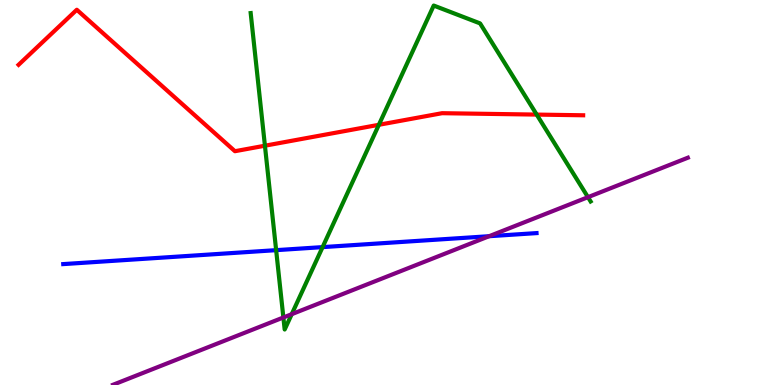[{'lines': ['blue', 'red'], 'intersections': []}, {'lines': ['green', 'red'], 'intersections': [{'x': 3.42, 'y': 6.22}, {'x': 4.89, 'y': 6.76}, {'x': 6.93, 'y': 7.02}]}, {'lines': ['purple', 'red'], 'intersections': []}, {'lines': ['blue', 'green'], 'intersections': [{'x': 3.56, 'y': 3.5}, {'x': 4.16, 'y': 3.58}]}, {'lines': ['blue', 'purple'], 'intersections': [{'x': 6.31, 'y': 3.86}]}, {'lines': ['green', 'purple'], 'intersections': [{'x': 3.66, 'y': 1.75}, {'x': 3.76, 'y': 1.84}, {'x': 7.59, 'y': 4.88}]}]